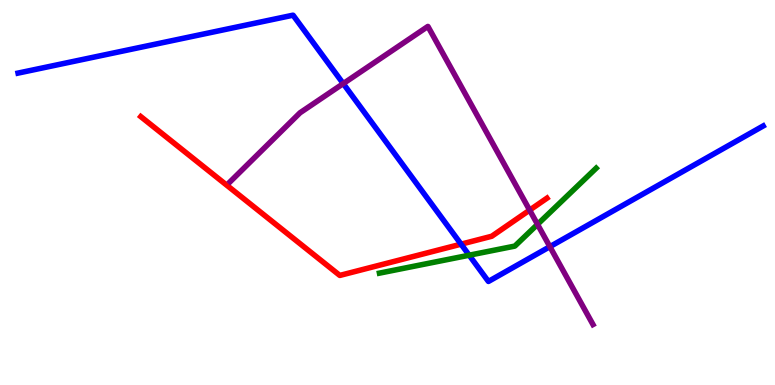[{'lines': ['blue', 'red'], 'intersections': [{'x': 5.95, 'y': 3.66}]}, {'lines': ['green', 'red'], 'intersections': []}, {'lines': ['purple', 'red'], 'intersections': [{'x': 6.83, 'y': 4.54}]}, {'lines': ['blue', 'green'], 'intersections': [{'x': 6.05, 'y': 3.37}]}, {'lines': ['blue', 'purple'], 'intersections': [{'x': 4.43, 'y': 7.83}, {'x': 7.1, 'y': 3.59}]}, {'lines': ['green', 'purple'], 'intersections': [{'x': 6.94, 'y': 4.17}]}]